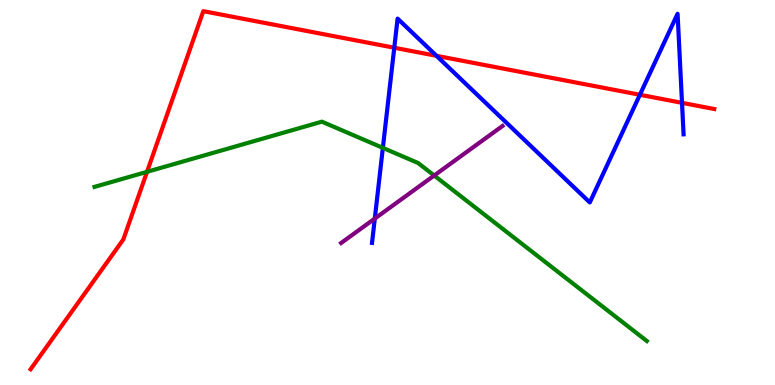[{'lines': ['blue', 'red'], 'intersections': [{'x': 5.09, 'y': 8.76}, {'x': 5.63, 'y': 8.55}, {'x': 8.26, 'y': 7.54}, {'x': 8.8, 'y': 7.33}]}, {'lines': ['green', 'red'], 'intersections': [{'x': 1.9, 'y': 5.54}]}, {'lines': ['purple', 'red'], 'intersections': []}, {'lines': ['blue', 'green'], 'intersections': [{'x': 4.94, 'y': 6.16}]}, {'lines': ['blue', 'purple'], 'intersections': [{'x': 4.84, 'y': 4.32}]}, {'lines': ['green', 'purple'], 'intersections': [{'x': 5.6, 'y': 5.44}]}]